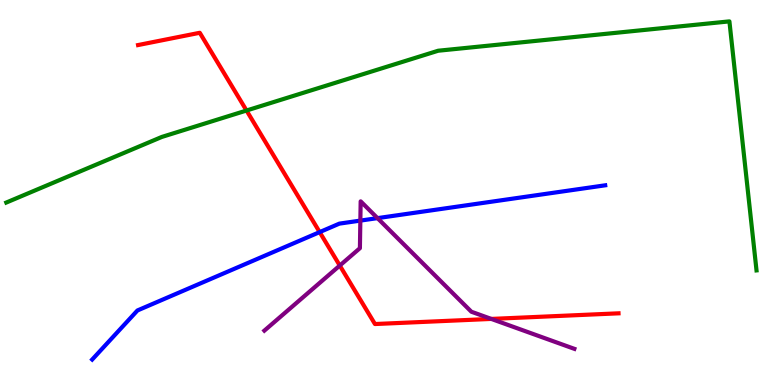[{'lines': ['blue', 'red'], 'intersections': [{'x': 4.12, 'y': 3.97}]}, {'lines': ['green', 'red'], 'intersections': [{'x': 3.18, 'y': 7.13}]}, {'lines': ['purple', 'red'], 'intersections': [{'x': 4.38, 'y': 3.1}, {'x': 6.34, 'y': 1.72}]}, {'lines': ['blue', 'green'], 'intersections': []}, {'lines': ['blue', 'purple'], 'intersections': [{'x': 4.65, 'y': 4.27}, {'x': 4.87, 'y': 4.33}]}, {'lines': ['green', 'purple'], 'intersections': []}]